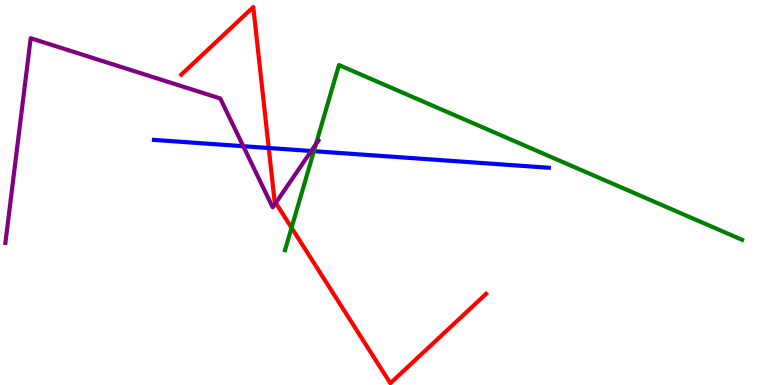[{'lines': ['blue', 'red'], 'intersections': [{'x': 3.47, 'y': 6.16}]}, {'lines': ['green', 'red'], 'intersections': [{'x': 3.76, 'y': 4.08}]}, {'lines': ['purple', 'red'], 'intersections': [{'x': 3.56, 'y': 4.73}]}, {'lines': ['blue', 'green'], 'intersections': [{'x': 4.05, 'y': 6.07}]}, {'lines': ['blue', 'purple'], 'intersections': [{'x': 3.14, 'y': 6.2}, {'x': 4.02, 'y': 6.08}]}, {'lines': ['green', 'purple'], 'intersections': [{'x': 4.08, 'y': 6.26}]}]